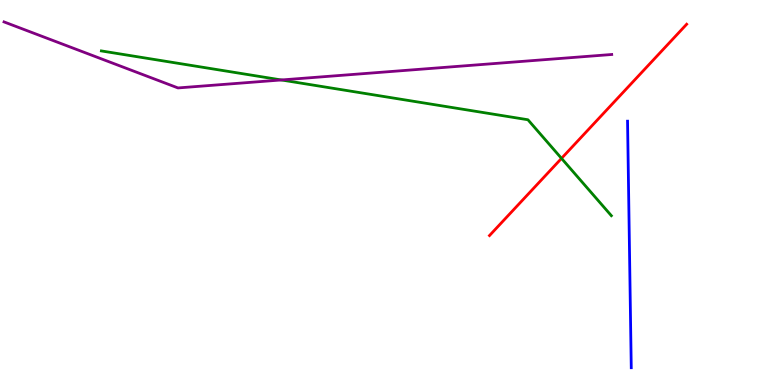[{'lines': ['blue', 'red'], 'intersections': []}, {'lines': ['green', 'red'], 'intersections': [{'x': 7.25, 'y': 5.89}]}, {'lines': ['purple', 'red'], 'intersections': []}, {'lines': ['blue', 'green'], 'intersections': []}, {'lines': ['blue', 'purple'], 'intersections': []}, {'lines': ['green', 'purple'], 'intersections': [{'x': 3.63, 'y': 7.92}]}]